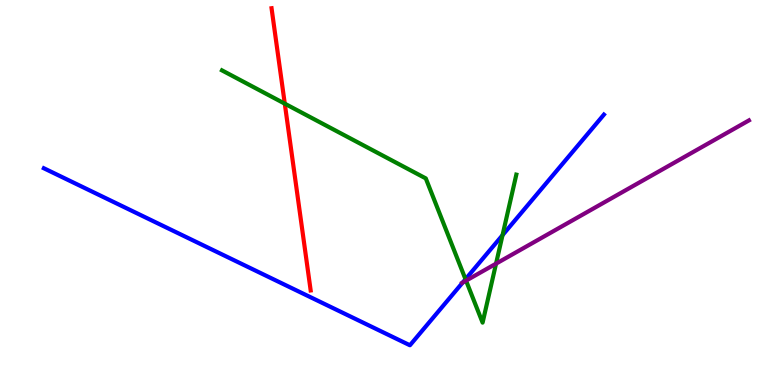[{'lines': ['blue', 'red'], 'intersections': []}, {'lines': ['green', 'red'], 'intersections': [{'x': 3.67, 'y': 7.31}]}, {'lines': ['purple', 'red'], 'intersections': []}, {'lines': ['blue', 'green'], 'intersections': [{'x': 6.01, 'y': 2.75}, {'x': 6.48, 'y': 3.89}]}, {'lines': ['blue', 'purple'], 'intersections': [{'x': 5.97, 'y': 2.66}]}, {'lines': ['green', 'purple'], 'intersections': [{'x': 6.01, 'y': 2.71}, {'x': 6.4, 'y': 3.15}]}]